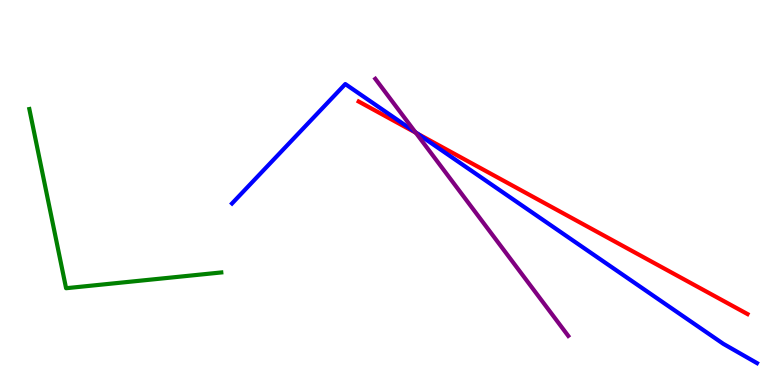[{'lines': ['blue', 'red'], 'intersections': [{'x': 5.39, 'y': 6.53}]}, {'lines': ['green', 'red'], 'intersections': []}, {'lines': ['purple', 'red'], 'intersections': [{'x': 5.36, 'y': 6.55}]}, {'lines': ['blue', 'green'], 'intersections': []}, {'lines': ['blue', 'purple'], 'intersections': [{'x': 5.36, 'y': 6.57}]}, {'lines': ['green', 'purple'], 'intersections': []}]